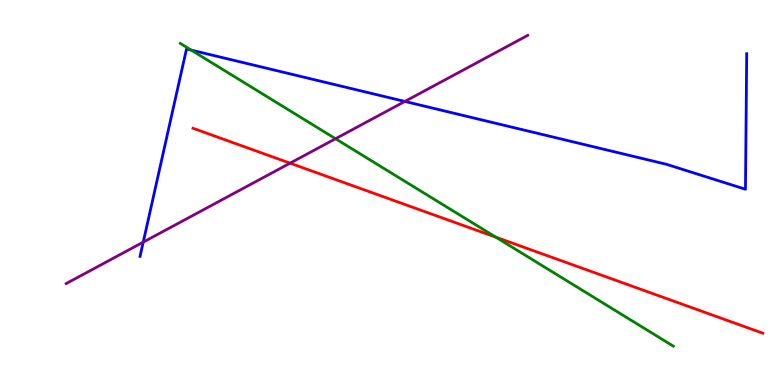[{'lines': ['blue', 'red'], 'intersections': []}, {'lines': ['green', 'red'], 'intersections': [{'x': 6.4, 'y': 3.84}]}, {'lines': ['purple', 'red'], 'intersections': [{'x': 3.74, 'y': 5.76}]}, {'lines': ['blue', 'green'], 'intersections': [{'x': 2.47, 'y': 8.7}]}, {'lines': ['blue', 'purple'], 'intersections': [{'x': 1.85, 'y': 3.71}, {'x': 5.22, 'y': 7.37}]}, {'lines': ['green', 'purple'], 'intersections': [{'x': 4.33, 'y': 6.4}]}]